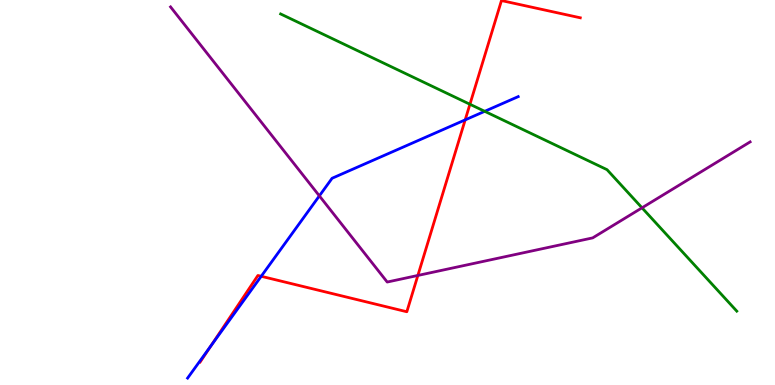[{'lines': ['blue', 'red'], 'intersections': [{'x': 2.72, 'y': 1.02}, {'x': 3.37, 'y': 2.82}, {'x': 6.0, 'y': 6.89}]}, {'lines': ['green', 'red'], 'intersections': [{'x': 6.06, 'y': 7.29}]}, {'lines': ['purple', 'red'], 'intersections': [{'x': 5.39, 'y': 2.85}]}, {'lines': ['blue', 'green'], 'intersections': [{'x': 6.25, 'y': 7.11}]}, {'lines': ['blue', 'purple'], 'intersections': [{'x': 4.12, 'y': 4.91}]}, {'lines': ['green', 'purple'], 'intersections': [{'x': 8.28, 'y': 4.6}]}]